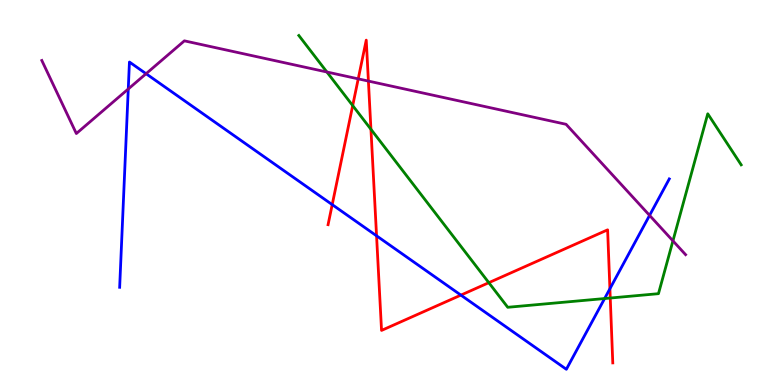[{'lines': ['blue', 'red'], 'intersections': [{'x': 4.29, 'y': 4.69}, {'x': 4.86, 'y': 3.88}, {'x': 5.95, 'y': 2.33}, {'x': 7.87, 'y': 2.5}]}, {'lines': ['green', 'red'], 'intersections': [{'x': 4.55, 'y': 7.26}, {'x': 4.79, 'y': 6.64}, {'x': 6.31, 'y': 2.66}, {'x': 7.87, 'y': 2.26}]}, {'lines': ['purple', 'red'], 'intersections': [{'x': 4.62, 'y': 7.95}, {'x': 4.75, 'y': 7.89}]}, {'lines': ['blue', 'green'], 'intersections': [{'x': 7.8, 'y': 2.25}]}, {'lines': ['blue', 'purple'], 'intersections': [{'x': 1.66, 'y': 7.69}, {'x': 1.88, 'y': 8.09}, {'x': 8.38, 'y': 4.41}]}, {'lines': ['green', 'purple'], 'intersections': [{'x': 4.22, 'y': 8.13}, {'x': 8.68, 'y': 3.74}]}]